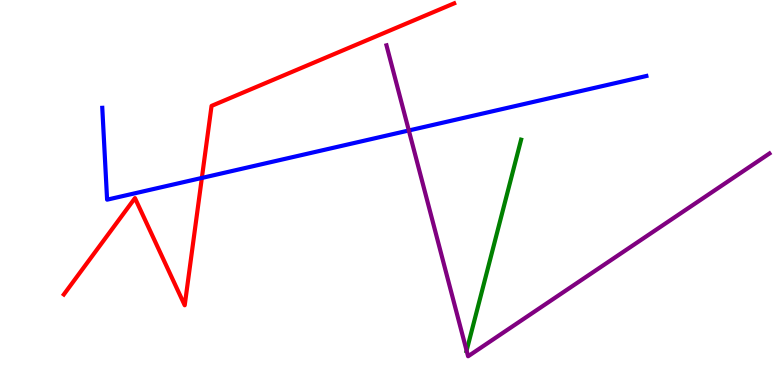[{'lines': ['blue', 'red'], 'intersections': [{'x': 2.6, 'y': 5.38}]}, {'lines': ['green', 'red'], 'intersections': []}, {'lines': ['purple', 'red'], 'intersections': []}, {'lines': ['blue', 'green'], 'intersections': []}, {'lines': ['blue', 'purple'], 'intersections': [{'x': 5.28, 'y': 6.61}]}, {'lines': ['green', 'purple'], 'intersections': [{'x': 6.02, 'y': 0.893}]}]